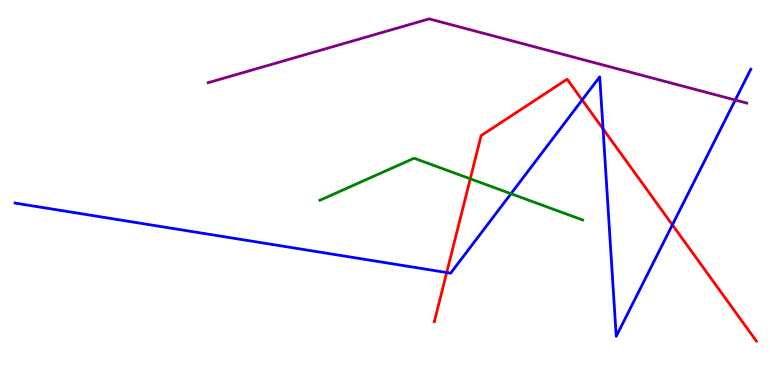[{'lines': ['blue', 'red'], 'intersections': [{'x': 5.76, 'y': 2.92}, {'x': 7.51, 'y': 7.4}, {'x': 7.78, 'y': 6.65}, {'x': 8.68, 'y': 4.16}]}, {'lines': ['green', 'red'], 'intersections': [{'x': 6.07, 'y': 5.36}]}, {'lines': ['purple', 'red'], 'intersections': []}, {'lines': ['blue', 'green'], 'intersections': [{'x': 6.59, 'y': 4.97}]}, {'lines': ['blue', 'purple'], 'intersections': [{'x': 9.49, 'y': 7.4}]}, {'lines': ['green', 'purple'], 'intersections': []}]